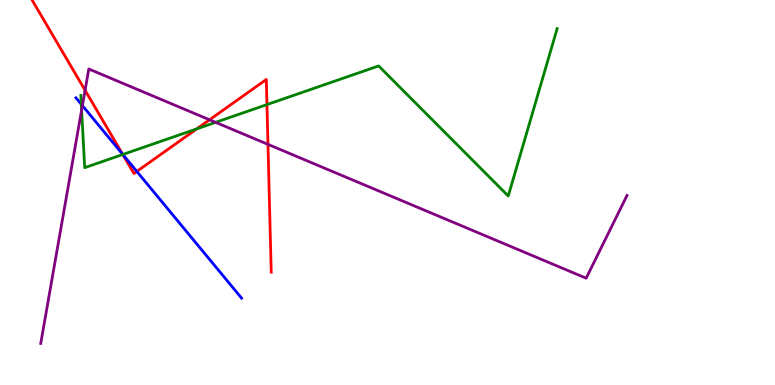[{'lines': ['blue', 'red'], 'intersections': [{'x': 1.58, 'y': 5.99}, {'x': 1.77, 'y': 5.55}]}, {'lines': ['green', 'red'], 'intersections': [{'x': 1.58, 'y': 5.99}, {'x': 2.54, 'y': 6.65}, {'x': 3.44, 'y': 7.28}]}, {'lines': ['purple', 'red'], 'intersections': [{'x': 1.1, 'y': 7.65}, {'x': 2.7, 'y': 6.89}, {'x': 3.46, 'y': 6.25}]}, {'lines': ['blue', 'green'], 'intersections': [{'x': 1.05, 'y': 7.29}, {'x': 1.58, 'y': 5.99}]}, {'lines': ['blue', 'purple'], 'intersections': [{'x': 1.06, 'y': 7.26}]}, {'lines': ['green', 'purple'], 'intersections': [{'x': 1.05, 'y': 7.14}, {'x': 2.78, 'y': 6.82}]}]